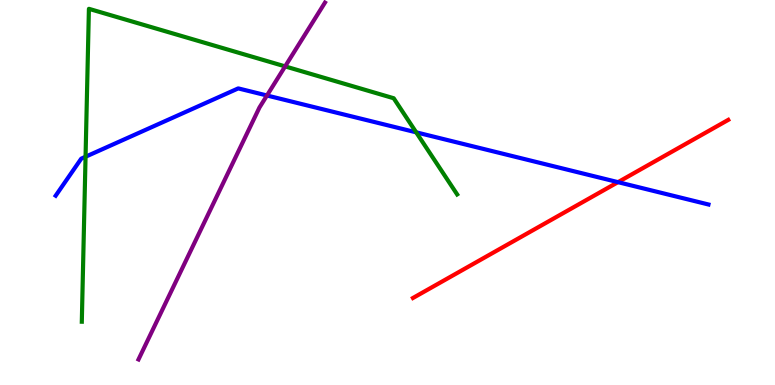[{'lines': ['blue', 'red'], 'intersections': [{'x': 7.97, 'y': 5.27}]}, {'lines': ['green', 'red'], 'intersections': []}, {'lines': ['purple', 'red'], 'intersections': []}, {'lines': ['blue', 'green'], 'intersections': [{'x': 1.1, 'y': 5.93}, {'x': 5.37, 'y': 6.56}]}, {'lines': ['blue', 'purple'], 'intersections': [{'x': 3.44, 'y': 7.52}]}, {'lines': ['green', 'purple'], 'intersections': [{'x': 3.68, 'y': 8.28}]}]